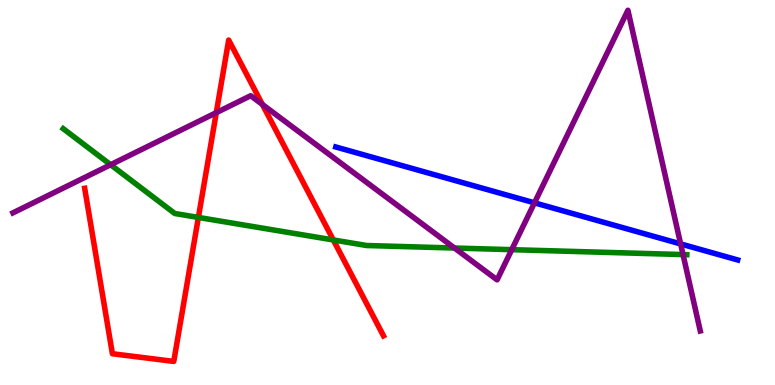[{'lines': ['blue', 'red'], 'intersections': []}, {'lines': ['green', 'red'], 'intersections': [{'x': 2.56, 'y': 4.35}, {'x': 4.3, 'y': 3.77}]}, {'lines': ['purple', 'red'], 'intersections': [{'x': 2.79, 'y': 7.07}, {'x': 3.39, 'y': 7.29}]}, {'lines': ['blue', 'green'], 'intersections': []}, {'lines': ['blue', 'purple'], 'intersections': [{'x': 6.9, 'y': 4.73}, {'x': 8.78, 'y': 3.66}]}, {'lines': ['green', 'purple'], 'intersections': [{'x': 1.43, 'y': 5.72}, {'x': 5.86, 'y': 3.56}, {'x': 6.6, 'y': 3.52}, {'x': 8.81, 'y': 3.39}]}]